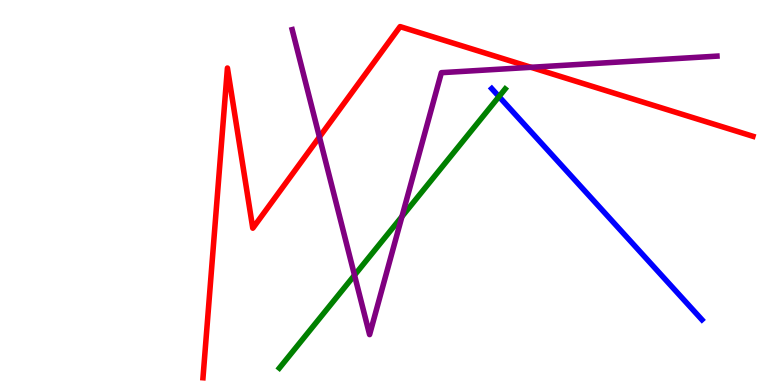[{'lines': ['blue', 'red'], 'intersections': []}, {'lines': ['green', 'red'], 'intersections': []}, {'lines': ['purple', 'red'], 'intersections': [{'x': 4.12, 'y': 6.44}, {'x': 6.85, 'y': 8.25}]}, {'lines': ['blue', 'green'], 'intersections': [{'x': 6.44, 'y': 7.49}]}, {'lines': ['blue', 'purple'], 'intersections': []}, {'lines': ['green', 'purple'], 'intersections': [{'x': 4.57, 'y': 2.85}, {'x': 5.19, 'y': 4.38}]}]